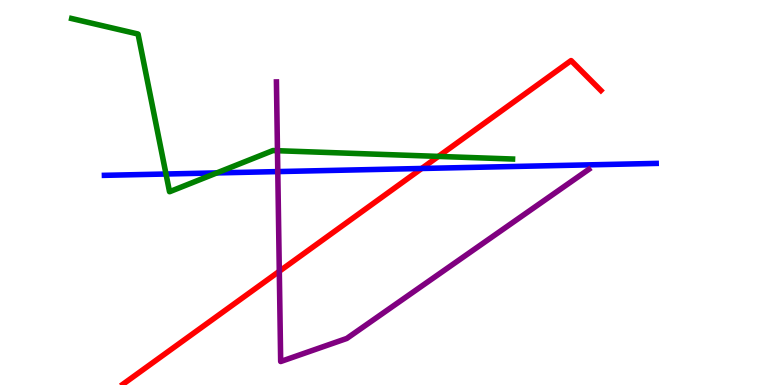[{'lines': ['blue', 'red'], 'intersections': [{'x': 5.44, 'y': 5.62}]}, {'lines': ['green', 'red'], 'intersections': [{'x': 5.66, 'y': 5.94}]}, {'lines': ['purple', 'red'], 'intersections': [{'x': 3.6, 'y': 2.95}]}, {'lines': ['blue', 'green'], 'intersections': [{'x': 2.14, 'y': 5.48}, {'x': 2.8, 'y': 5.51}]}, {'lines': ['blue', 'purple'], 'intersections': [{'x': 3.58, 'y': 5.54}]}, {'lines': ['green', 'purple'], 'intersections': [{'x': 3.58, 'y': 6.09}]}]